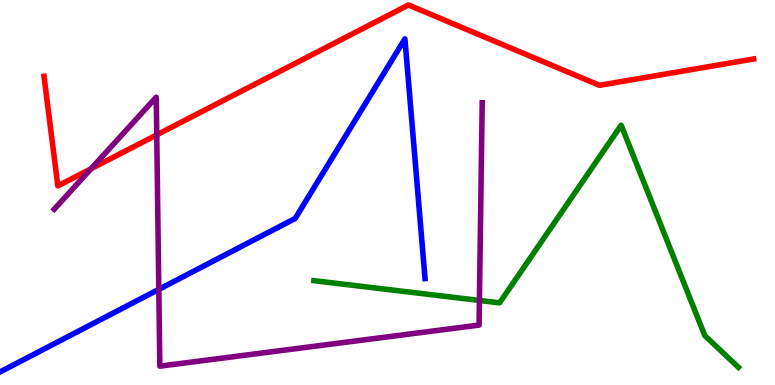[{'lines': ['blue', 'red'], 'intersections': []}, {'lines': ['green', 'red'], 'intersections': []}, {'lines': ['purple', 'red'], 'intersections': [{'x': 1.18, 'y': 5.62}, {'x': 2.02, 'y': 6.5}]}, {'lines': ['blue', 'green'], 'intersections': []}, {'lines': ['blue', 'purple'], 'intersections': [{'x': 2.05, 'y': 2.48}]}, {'lines': ['green', 'purple'], 'intersections': [{'x': 6.19, 'y': 2.2}]}]